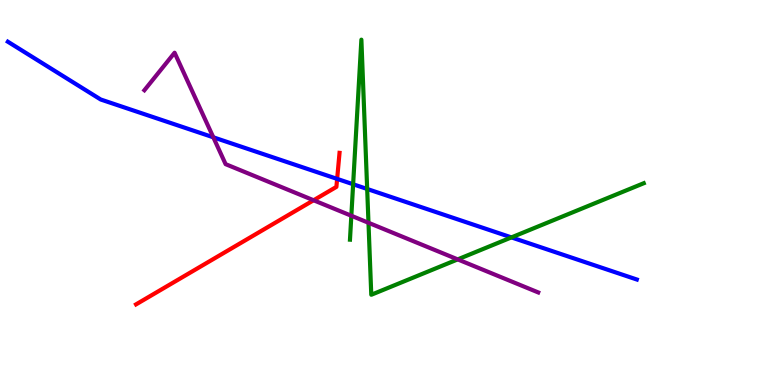[{'lines': ['blue', 'red'], 'intersections': [{'x': 4.35, 'y': 5.35}]}, {'lines': ['green', 'red'], 'intersections': []}, {'lines': ['purple', 'red'], 'intersections': [{'x': 4.05, 'y': 4.8}]}, {'lines': ['blue', 'green'], 'intersections': [{'x': 4.56, 'y': 5.21}, {'x': 4.74, 'y': 5.09}, {'x': 6.6, 'y': 3.83}]}, {'lines': ['blue', 'purple'], 'intersections': [{'x': 2.75, 'y': 6.43}]}, {'lines': ['green', 'purple'], 'intersections': [{'x': 4.53, 'y': 4.4}, {'x': 4.75, 'y': 4.21}, {'x': 5.91, 'y': 3.26}]}]